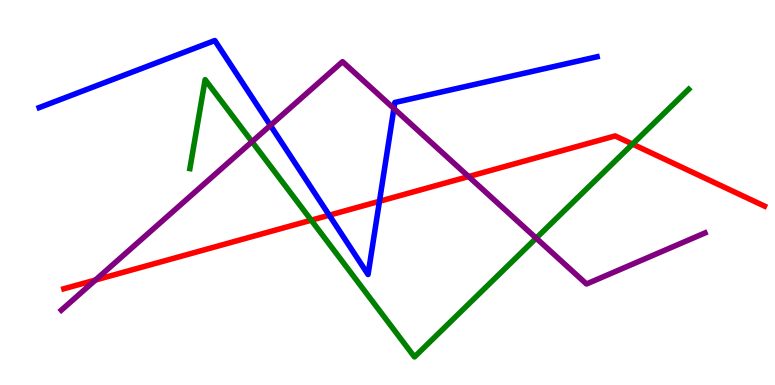[{'lines': ['blue', 'red'], 'intersections': [{'x': 4.25, 'y': 4.41}, {'x': 4.9, 'y': 4.77}]}, {'lines': ['green', 'red'], 'intersections': [{'x': 4.02, 'y': 4.28}, {'x': 8.16, 'y': 6.26}]}, {'lines': ['purple', 'red'], 'intersections': [{'x': 1.23, 'y': 2.73}, {'x': 6.05, 'y': 5.41}]}, {'lines': ['blue', 'green'], 'intersections': []}, {'lines': ['blue', 'purple'], 'intersections': [{'x': 3.49, 'y': 6.74}, {'x': 5.08, 'y': 7.18}]}, {'lines': ['green', 'purple'], 'intersections': [{'x': 3.25, 'y': 6.32}, {'x': 6.92, 'y': 3.81}]}]